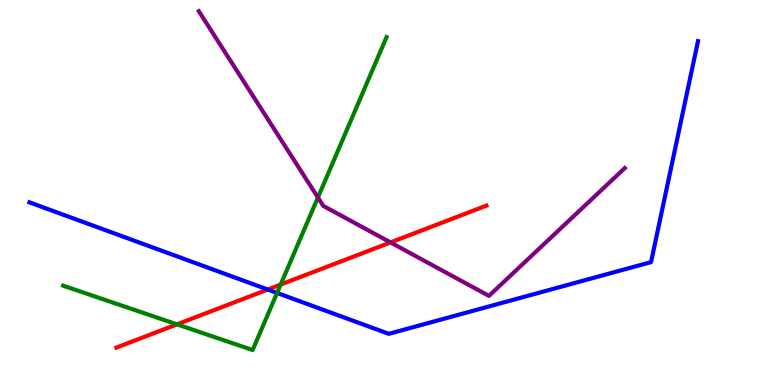[{'lines': ['blue', 'red'], 'intersections': [{'x': 3.45, 'y': 2.48}]}, {'lines': ['green', 'red'], 'intersections': [{'x': 2.28, 'y': 1.58}, {'x': 3.62, 'y': 2.61}]}, {'lines': ['purple', 'red'], 'intersections': [{'x': 5.04, 'y': 3.7}]}, {'lines': ['blue', 'green'], 'intersections': [{'x': 3.57, 'y': 2.39}]}, {'lines': ['blue', 'purple'], 'intersections': []}, {'lines': ['green', 'purple'], 'intersections': [{'x': 4.1, 'y': 4.87}]}]